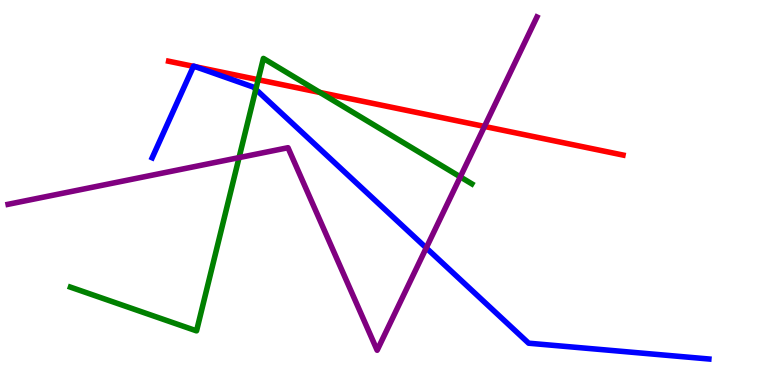[{'lines': ['blue', 'red'], 'intersections': [{'x': 2.5, 'y': 8.28}, {'x': 2.53, 'y': 8.26}]}, {'lines': ['green', 'red'], 'intersections': [{'x': 3.33, 'y': 7.93}, {'x': 4.13, 'y': 7.6}]}, {'lines': ['purple', 'red'], 'intersections': [{'x': 6.25, 'y': 6.72}]}, {'lines': ['blue', 'green'], 'intersections': [{'x': 3.3, 'y': 7.68}]}, {'lines': ['blue', 'purple'], 'intersections': [{'x': 5.5, 'y': 3.56}]}, {'lines': ['green', 'purple'], 'intersections': [{'x': 3.08, 'y': 5.91}, {'x': 5.94, 'y': 5.41}]}]